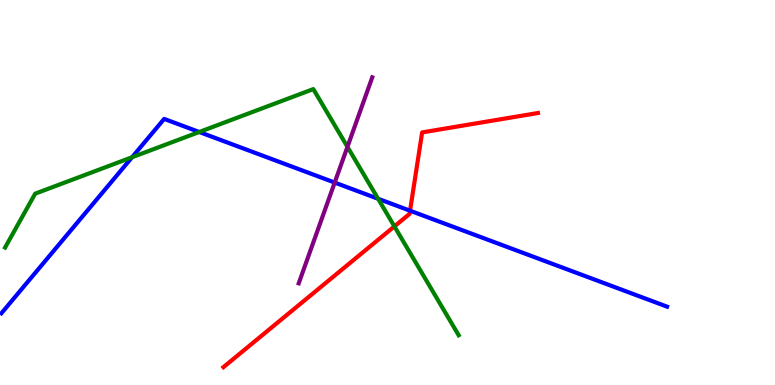[{'lines': ['blue', 'red'], 'intersections': [{'x': 5.29, 'y': 4.53}]}, {'lines': ['green', 'red'], 'intersections': [{'x': 5.09, 'y': 4.12}]}, {'lines': ['purple', 'red'], 'intersections': []}, {'lines': ['blue', 'green'], 'intersections': [{'x': 1.7, 'y': 5.92}, {'x': 2.57, 'y': 6.57}, {'x': 4.88, 'y': 4.84}]}, {'lines': ['blue', 'purple'], 'intersections': [{'x': 4.32, 'y': 5.26}]}, {'lines': ['green', 'purple'], 'intersections': [{'x': 4.48, 'y': 6.19}]}]